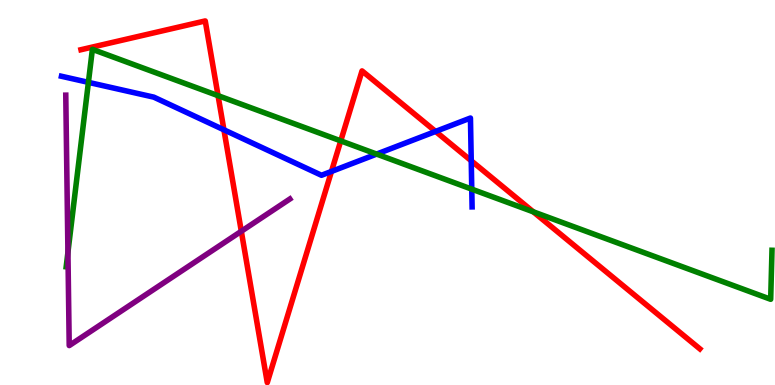[{'lines': ['blue', 'red'], 'intersections': [{'x': 2.89, 'y': 6.63}, {'x': 4.28, 'y': 5.55}, {'x': 5.62, 'y': 6.59}, {'x': 6.08, 'y': 5.82}]}, {'lines': ['green', 'red'], 'intersections': [{'x': 2.81, 'y': 7.52}, {'x': 4.4, 'y': 6.34}, {'x': 6.88, 'y': 4.5}]}, {'lines': ['purple', 'red'], 'intersections': [{'x': 3.11, 'y': 3.99}]}, {'lines': ['blue', 'green'], 'intersections': [{'x': 1.14, 'y': 7.86}, {'x': 4.86, 'y': 6.0}, {'x': 6.09, 'y': 5.09}]}, {'lines': ['blue', 'purple'], 'intersections': []}, {'lines': ['green', 'purple'], 'intersections': [{'x': 0.877, 'y': 3.45}]}]